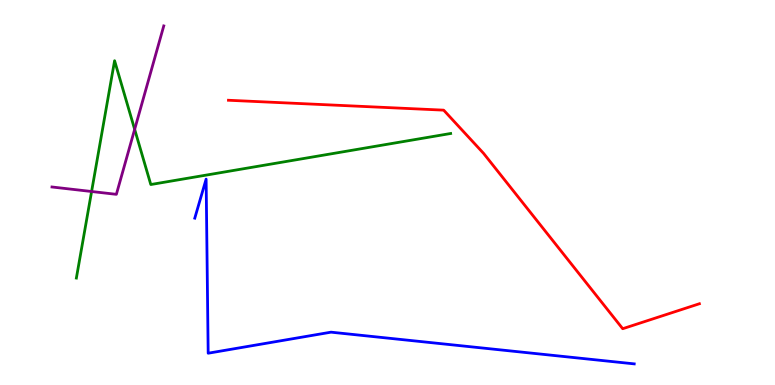[{'lines': ['blue', 'red'], 'intersections': []}, {'lines': ['green', 'red'], 'intersections': []}, {'lines': ['purple', 'red'], 'intersections': []}, {'lines': ['blue', 'green'], 'intersections': []}, {'lines': ['blue', 'purple'], 'intersections': []}, {'lines': ['green', 'purple'], 'intersections': [{'x': 1.18, 'y': 5.03}, {'x': 1.74, 'y': 6.64}]}]